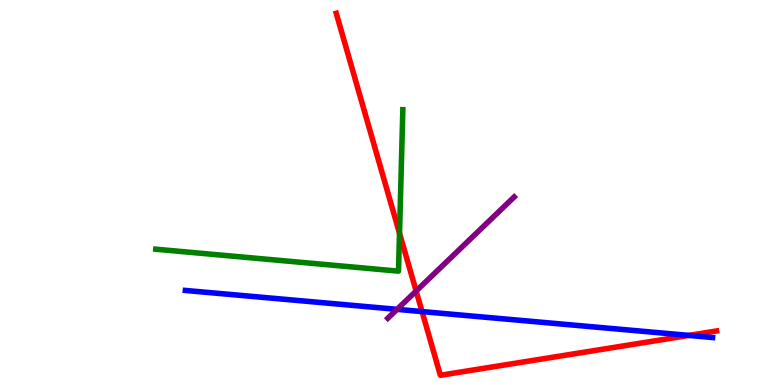[{'lines': ['blue', 'red'], 'intersections': [{'x': 5.45, 'y': 1.91}, {'x': 8.89, 'y': 1.29}]}, {'lines': ['green', 'red'], 'intersections': [{'x': 5.16, 'y': 3.94}]}, {'lines': ['purple', 'red'], 'intersections': [{'x': 5.37, 'y': 2.44}]}, {'lines': ['blue', 'green'], 'intersections': []}, {'lines': ['blue', 'purple'], 'intersections': [{'x': 5.12, 'y': 1.96}]}, {'lines': ['green', 'purple'], 'intersections': []}]